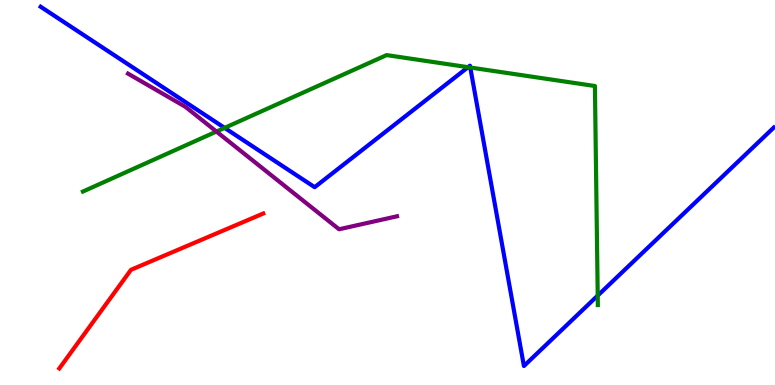[{'lines': ['blue', 'red'], 'intersections': []}, {'lines': ['green', 'red'], 'intersections': []}, {'lines': ['purple', 'red'], 'intersections': []}, {'lines': ['blue', 'green'], 'intersections': [{'x': 2.9, 'y': 6.68}, {'x': 6.04, 'y': 8.25}, {'x': 6.07, 'y': 8.25}, {'x': 7.71, 'y': 2.32}]}, {'lines': ['blue', 'purple'], 'intersections': []}, {'lines': ['green', 'purple'], 'intersections': [{'x': 2.79, 'y': 6.58}]}]